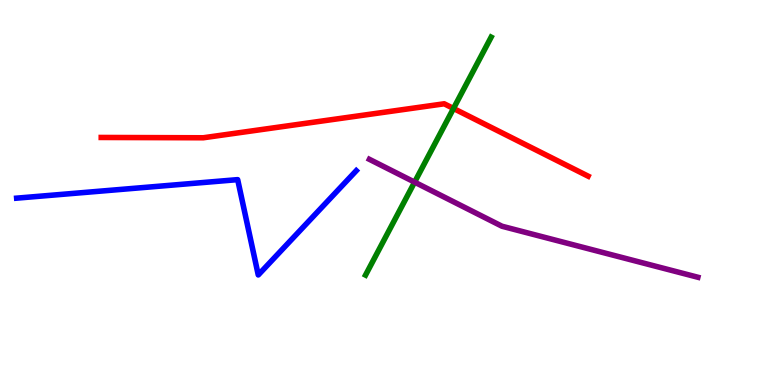[{'lines': ['blue', 'red'], 'intersections': []}, {'lines': ['green', 'red'], 'intersections': [{'x': 5.85, 'y': 7.18}]}, {'lines': ['purple', 'red'], 'intersections': []}, {'lines': ['blue', 'green'], 'intersections': []}, {'lines': ['blue', 'purple'], 'intersections': []}, {'lines': ['green', 'purple'], 'intersections': [{'x': 5.35, 'y': 5.27}]}]